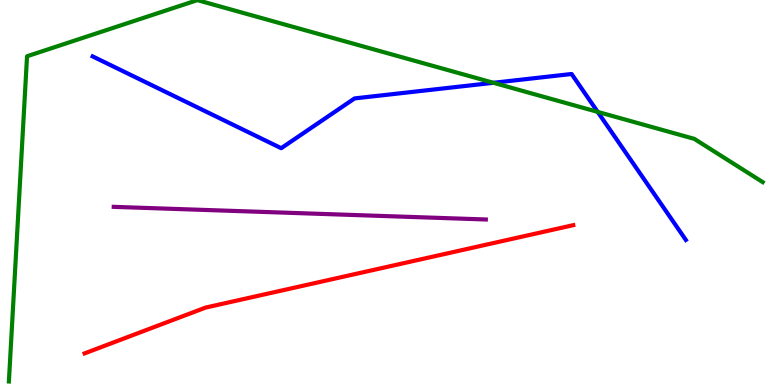[{'lines': ['blue', 'red'], 'intersections': []}, {'lines': ['green', 'red'], 'intersections': []}, {'lines': ['purple', 'red'], 'intersections': []}, {'lines': ['blue', 'green'], 'intersections': [{'x': 6.37, 'y': 7.85}, {'x': 7.71, 'y': 7.09}]}, {'lines': ['blue', 'purple'], 'intersections': []}, {'lines': ['green', 'purple'], 'intersections': []}]